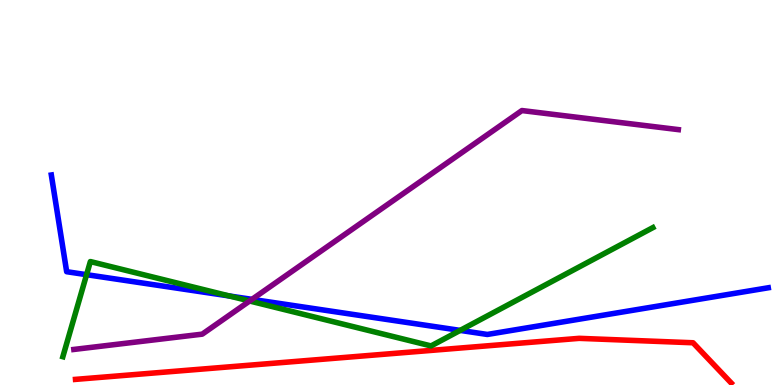[{'lines': ['blue', 'red'], 'intersections': []}, {'lines': ['green', 'red'], 'intersections': []}, {'lines': ['purple', 'red'], 'intersections': []}, {'lines': ['blue', 'green'], 'intersections': [{'x': 1.12, 'y': 2.87}, {'x': 2.96, 'y': 2.31}, {'x': 5.94, 'y': 1.42}]}, {'lines': ['blue', 'purple'], 'intersections': [{'x': 3.25, 'y': 2.22}]}, {'lines': ['green', 'purple'], 'intersections': [{'x': 3.22, 'y': 2.18}]}]